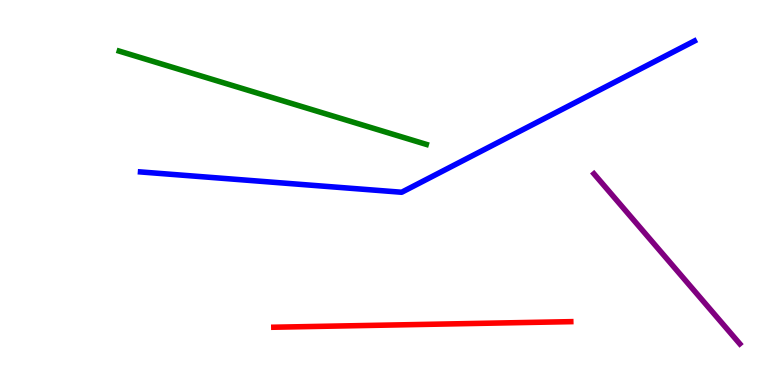[{'lines': ['blue', 'red'], 'intersections': []}, {'lines': ['green', 'red'], 'intersections': []}, {'lines': ['purple', 'red'], 'intersections': []}, {'lines': ['blue', 'green'], 'intersections': []}, {'lines': ['blue', 'purple'], 'intersections': []}, {'lines': ['green', 'purple'], 'intersections': []}]